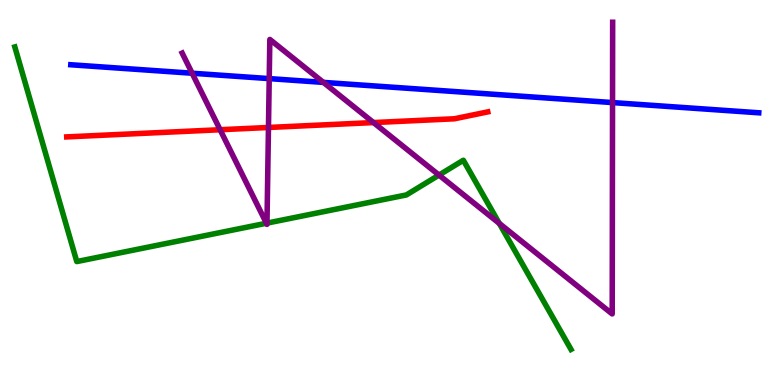[{'lines': ['blue', 'red'], 'intersections': []}, {'lines': ['green', 'red'], 'intersections': []}, {'lines': ['purple', 'red'], 'intersections': [{'x': 2.84, 'y': 6.63}, {'x': 3.46, 'y': 6.69}, {'x': 4.82, 'y': 6.82}]}, {'lines': ['blue', 'green'], 'intersections': []}, {'lines': ['blue', 'purple'], 'intersections': [{'x': 2.48, 'y': 8.1}, {'x': 3.47, 'y': 7.96}, {'x': 4.17, 'y': 7.86}, {'x': 7.9, 'y': 7.34}]}, {'lines': ['green', 'purple'], 'intersections': [{'x': 3.44, 'y': 4.2}, {'x': 3.44, 'y': 4.2}, {'x': 5.66, 'y': 5.45}, {'x': 6.44, 'y': 4.2}]}]